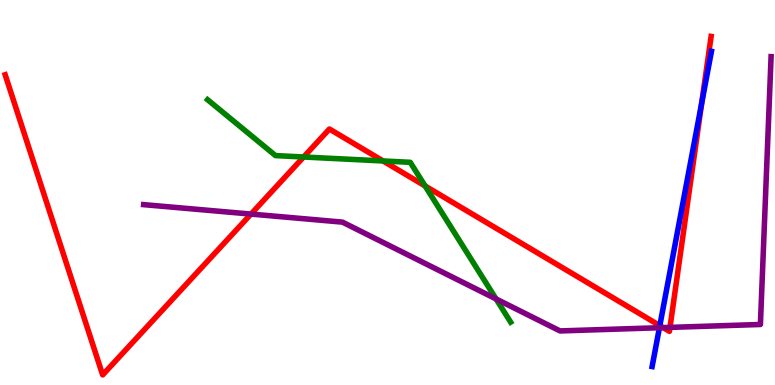[{'lines': ['blue', 'red'], 'intersections': [{'x': 8.51, 'y': 1.54}, {'x': 9.05, 'y': 7.32}]}, {'lines': ['green', 'red'], 'intersections': [{'x': 3.92, 'y': 5.92}, {'x': 4.94, 'y': 5.82}, {'x': 5.49, 'y': 5.17}]}, {'lines': ['purple', 'red'], 'intersections': [{'x': 3.24, 'y': 4.44}, {'x': 8.56, 'y': 1.49}, {'x': 8.65, 'y': 1.5}]}, {'lines': ['blue', 'green'], 'intersections': []}, {'lines': ['blue', 'purple'], 'intersections': [{'x': 8.51, 'y': 1.49}]}, {'lines': ['green', 'purple'], 'intersections': [{'x': 6.4, 'y': 2.24}]}]